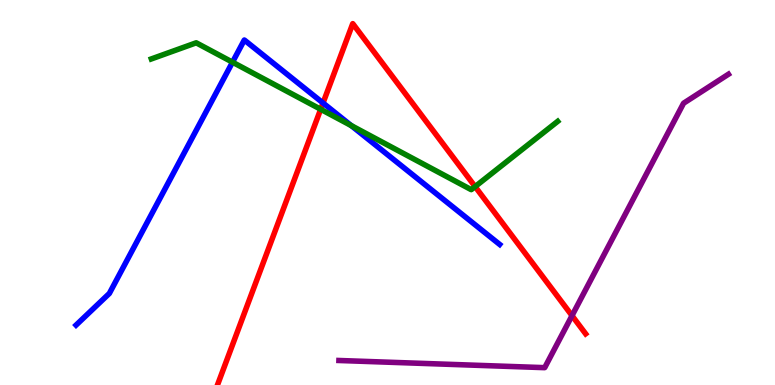[{'lines': ['blue', 'red'], 'intersections': [{'x': 4.17, 'y': 7.32}]}, {'lines': ['green', 'red'], 'intersections': [{'x': 4.14, 'y': 7.16}, {'x': 6.13, 'y': 5.15}]}, {'lines': ['purple', 'red'], 'intersections': [{'x': 7.38, 'y': 1.8}]}, {'lines': ['blue', 'green'], 'intersections': [{'x': 3.0, 'y': 8.38}, {'x': 4.53, 'y': 6.74}]}, {'lines': ['blue', 'purple'], 'intersections': []}, {'lines': ['green', 'purple'], 'intersections': []}]